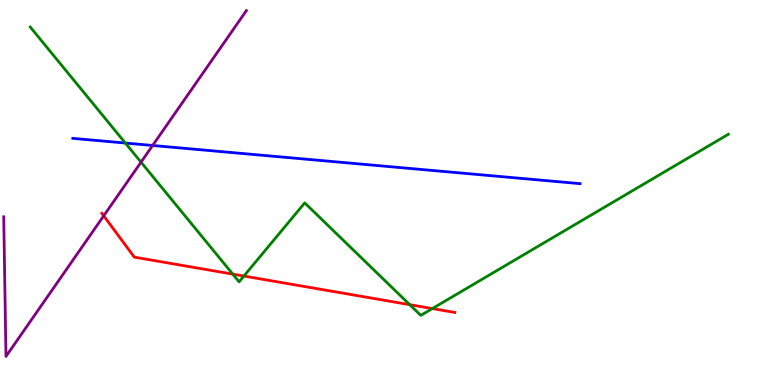[{'lines': ['blue', 'red'], 'intersections': []}, {'lines': ['green', 'red'], 'intersections': [{'x': 3.0, 'y': 2.88}, {'x': 3.15, 'y': 2.83}, {'x': 5.29, 'y': 2.09}, {'x': 5.58, 'y': 1.98}]}, {'lines': ['purple', 'red'], 'intersections': [{'x': 1.34, 'y': 4.39}]}, {'lines': ['blue', 'green'], 'intersections': [{'x': 1.62, 'y': 6.28}]}, {'lines': ['blue', 'purple'], 'intersections': [{'x': 1.97, 'y': 6.22}]}, {'lines': ['green', 'purple'], 'intersections': [{'x': 1.82, 'y': 5.79}]}]